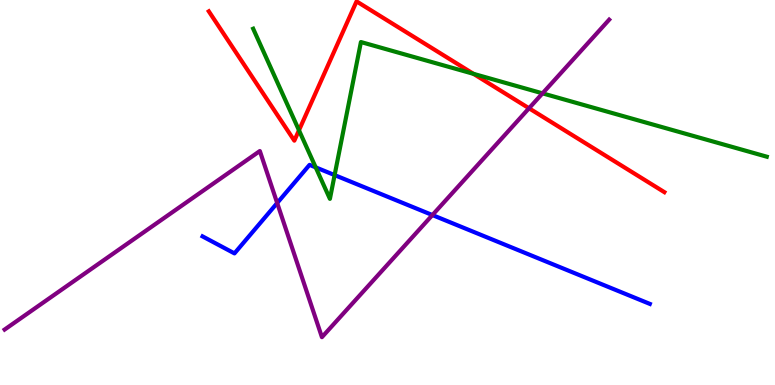[{'lines': ['blue', 'red'], 'intersections': []}, {'lines': ['green', 'red'], 'intersections': [{'x': 3.86, 'y': 6.62}, {'x': 6.11, 'y': 8.08}]}, {'lines': ['purple', 'red'], 'intersections': [{'x': 6.83, 'y': 7.19}]}, {'lines': ['blue', 'green'], 'intersections': [{'x': 4.07, 'y': 5.65}, {'x': 4.32, 'y': 5.45}]}, {'lines': ['blue', 'purple'], 'intersections': [{'x': 3.58, 'y': 4.73}, {'x': 5.58, 'y': 4.41}]}, {'lines': ['green', 'purple'], 'intersections': [{'x': 7.0, 'y': 7.58}]}]